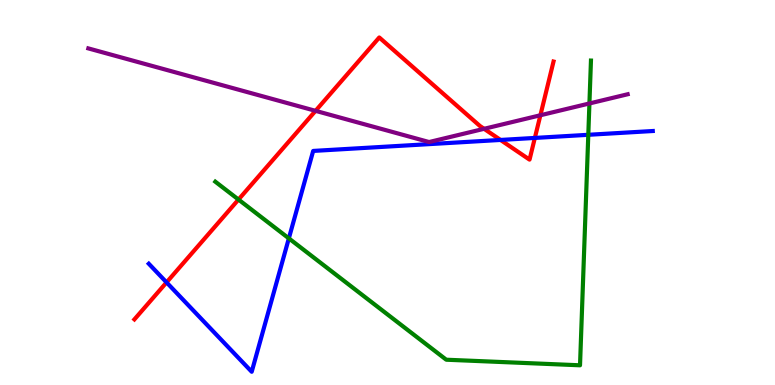[{'lines': ['blue', 'red'], 'intersections': [{'x': 2.15, 'y': 2.67}, {'x': 6.46, 'y': 6.37}, {'x': 6.9, 'y': 6.42}]}, {'lines': ['green', 'red'], 'intersections': [{'x': 3.08, 'y': 4.82}]}, {'lines': ['purple', 'red'], 'intersections': [{'x': 4.07, 'y': 7.12}, {'x': 6.25, 'y': 6.65}, {'x': 6.97, 'y': 7.01}]}, {'lines': ['blue', 'green'], 'intersections': [{'x': 3.73, 'y': 3.81}, {'x': 7.59, 'y': 6.5}]}, {'lines': ['blue', 'purple'], 'intersections': []}, {'lines': ['green', 'purple'], 'intersections': [{'x': 7.61, 'y': 7.31}]}]